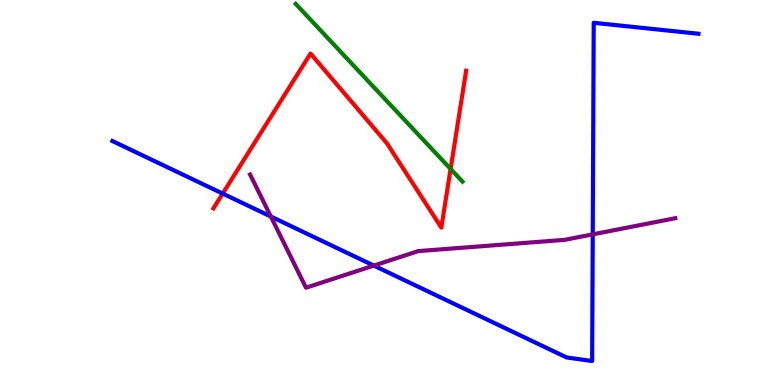[{'lines': ['blue', 'red'], 'intersections': [{'x': 2.87, 'y': 4.97}]}, {'lines': ['green', 'red'], 'intersections': [{'x': 5.81, 'y': 5.61}]}, {'lines': ['purple', 'red'], 'intersections': []}, {'lines': ['blue', 'green'], 'intersections': []}, {'lines': ['blue', 'purple'], 'intersections': [{'x': 3.49, 'y': 4.38}, {'x': 4.82, 'y': 3.1}, {'x': 7.65, 'y': 3.91}]}, {'lines': ['green', 'purple'], 'intersections': []}]